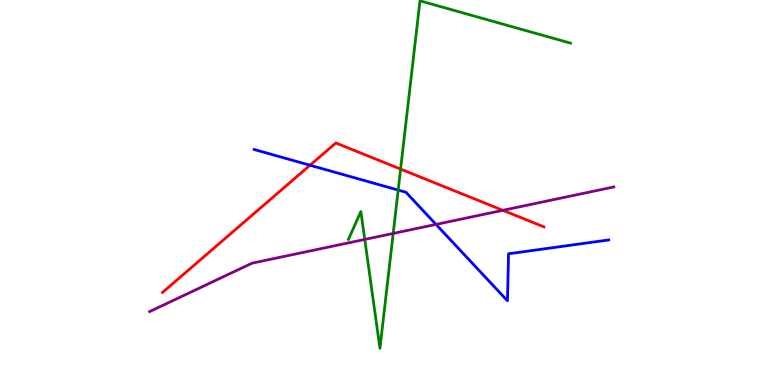[{'lines': ['blue', 'red'], 'intersections': [{'x': 4.0, 'y': 5.71}]}, {'lines': ['green', 'red'], 'intersections': [{'x': 5.17, 'y': 5.61}]}, {'lines': ['purple', 'red'], 'intersections': [{'x': 6.49, 'y': 4.54}]}, {'lines': ['blue', 'green'], 'intersections': [{'x': 5.14, 'y': 5.06}]}, {'lines': ['blue', 'purple'], 'intersections': [{'x': 5.63, 'y': 4.17}]}, {'lines': ['green', 'purple'], 'intersections': [{'x': 4.71, 'y': 3.78}, {'x': 5.07, 'y': 3.94}]}]